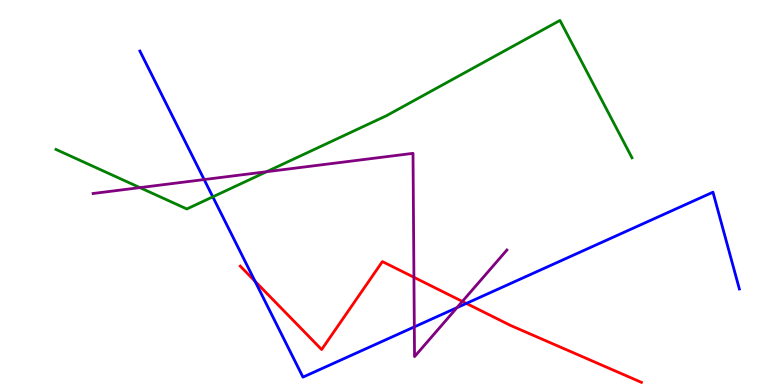[{'lines': ['blue', 'red'], 'intersections': [{'x': 3.29, 'y': 2.69}, {'x': 6.02, 'y': 2.12}]}, {'lines': ['green', 'red'], 'intersections': []}, {'lines': ['purple', 'red'], 'intersections': [{'x': 5.34, 'y': 2.8}, {'x': 5.97, 'y': 2.17}]}, {'lines': ['blue', 'green'], 'intersections': [{'x': 2.75, 'y': 4.89}]}, {'lines': ['blue', 'purple'], 'intersections': [{'x': 2.63, 'y': 5.34}, {'x': 5.35, 'y': 1.51}, {'x': 5.9, 'y': 2.01}]}, {'lines': ['green', 'purple'], 'intersections': [{'x': 1.81, 'y': 5.13}, {'x': 3.44, 'y': 5.54}]}]